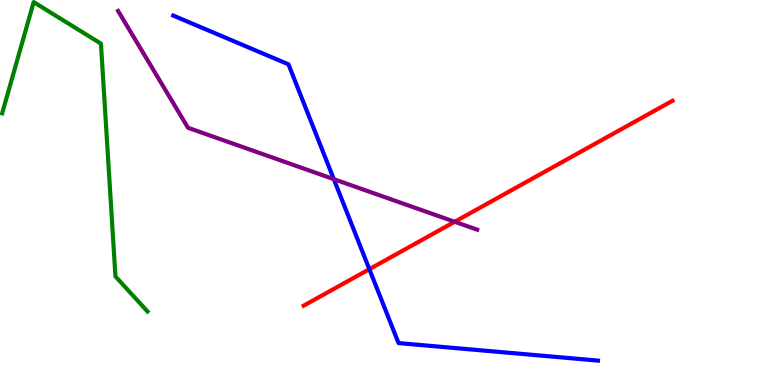[{'lines': ['blue', 'red'], 'intersections': [{'x': 4.77, 'y': 3.01}]}, {'lines': ['green', 'red'], 'intersections': []}, {'lines': ['purple', 'red'], 'intersections': [{'x': 5.87, 'y': 4.24}]}, {'lines': ['blue', 'green'], 'intersections': []}, {'lines': ['blue', 'purple'], 'intersections': [{'x': 4.31, 'y': 5.35}]}, {'lines': ['green', 'purple'], 'intersections': []}]